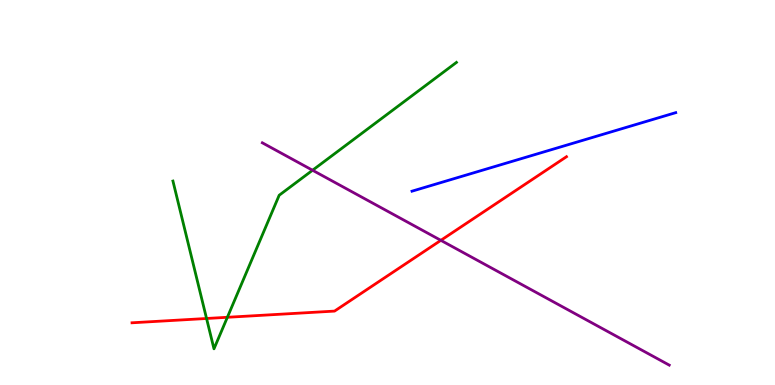[{'lines': ['blue', 'red'], 'intersections': []}, {'lines': ['green', 'red'], 'intersections': [{'x': 2.67, 'y': 1.73}, {'x': 2.93, 'y': 1.76}]}, {'lines': ['purple', 'red'], 'intersections': [{'x': 5.69, 'y': 3.76}]}, {'lines': ['blue', 'green'], 'intersections': []}, {'lines': ['blue', 'purple'], 'intersections': []}, {'lines': ['green', 'purple'], 'intersections': [{'x': 4.03, 'y': 5.58}]}]